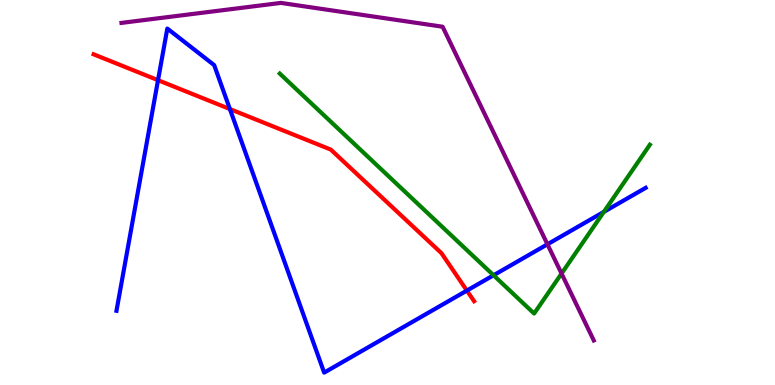[{'lines': ['blue', 'red'], 'intersections': [{'x': 2.04, 'y': 7.92}, {'x': 2.97, 'y': 7.17}, {'x': 6.02, 'y': 2.45}]}, {'lines': ['green', 'red'], 'intersections': []}, {'lines': ['purple', 'red'], 'intersections': []}, {'lines': ['blue', 'green'], 'intersections': [{'x': 6.37, 'y': 2.85}, {'x': 7.79, 'y': 4.5}]}, {'lines': ['blue', 'purple'], 'intersections': [{'x': 7.06, 'y': 3.65}]}, {'lines': ['green', 'purple'], 'intersections': [{'x': 7.25, 'y': 2.89}]}]